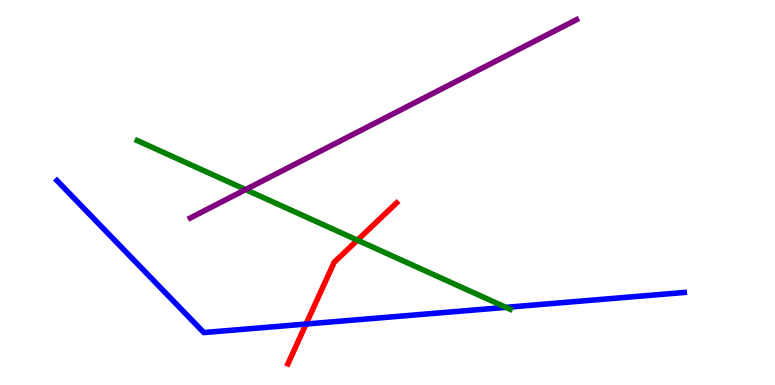[{'lines': ['blue', 'red'], 'intersections': [{'x': 3.95, 'y': 1.58}]}, {'lines': ['green', 'red'], 'intersections': [{'x': 4.61, 'y': 3.76}]}, {'lines': ['purple', 'red'], 'intersections': []}, {'lines': ['blue', 'green'], 'intersections': [{'x': 6.53, 'y': 2.02}]}, {'lines': ['blue', 'purple'], 'intersections': []}, {'lines': ['green', 'purple'], 'intersections': [{'x': 3.17, 'y': 5.08}]}]